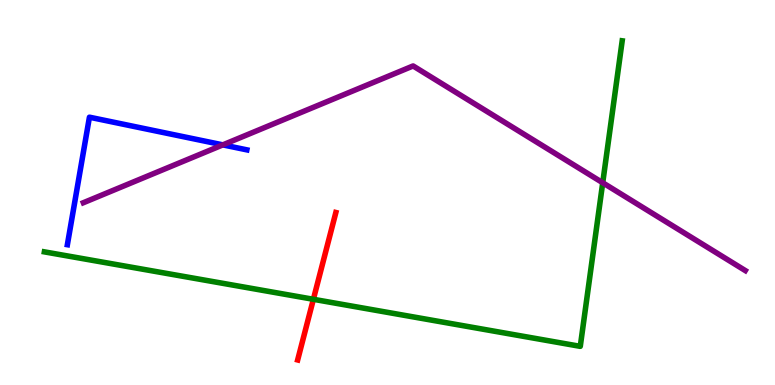[{'lines': ['blue', 'red'], 'intersections': []}, {'lines': ['green', 'red'], 'intersections': [{'x': 4.04, 'y': 2.23}]}, {'lines': ['purple', 'red'], 'intersections': []}, {'lines': ['blue', 'green'], 'intersections': []}, {'lines': ['blue', 'purple'], 'intersections': [{'x': 2.88, 'y': 6.24}]}, {'lines': ['green', 'purple'], 'intersections': [{'x': 7.78, 'y': 5.25}]}]